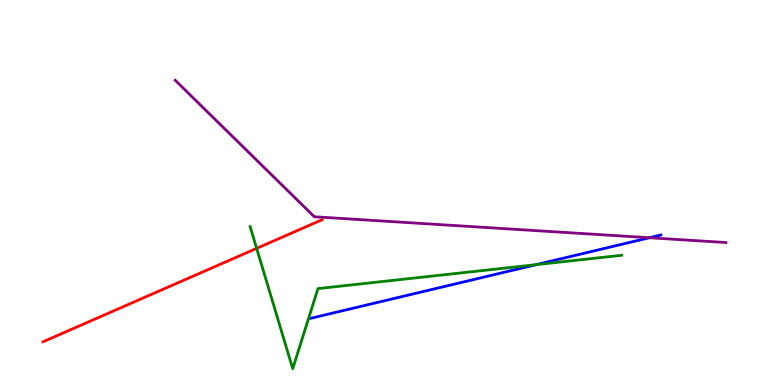[{'lines': ['blue', 'red'], 'intersections': []}, {'lines': ['green', 'red'], 'intersections': [{'x': 3.31, 'y': 3.55}]}, {'lines': ['purple', 'red'], 'intersections': []}, {'lines': ['blue', 'green'], 'intersections': [{'x': 6.92, 'y': 3.13}]}, {'lines': ['blue', 'purple'], 'intersections': [{'x': 8.38, 'y': 3.83}]}, {'lines': ['green', 'purple'], 'intersections': []}]